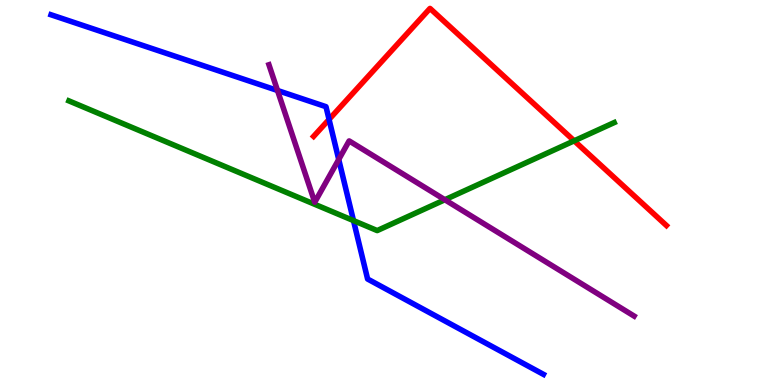[{'lines': ['blue', 'red'], 'intersections': [{'x': 4.25, 'y': 6.9}]}, {'lines': ['green', 'red'], 'intersections': [{'x': 7.41, 'y': 6.34}]}, {'lines': ['purple', 'red'], 'intersections': []}, {'lines': ['blue', 'green'], 'intersections': [{'x': 4.56, 'y': 4.27}]}, {'lines': ['blue', 'purple'], 'intersections': [{'x': 3.58, 'y': 7.65}, {'x': 4.37, 'y': 5.86}]}, {'lines': ['green', 'purple'], 'intersections': [{'x': 5.74, 'y': 4.81}]}]